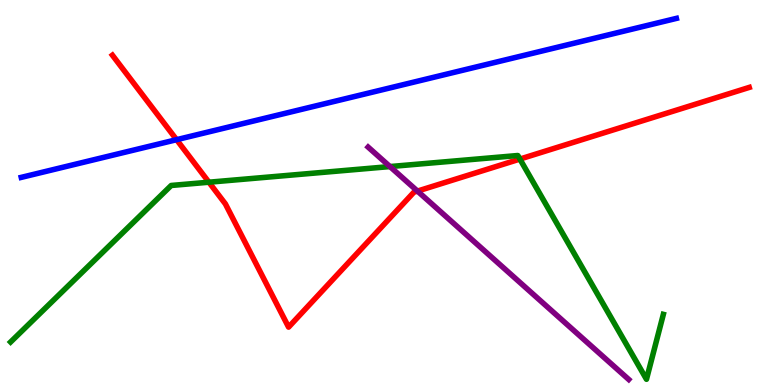[{'lines': ['blue', 'red'], 'intersections': [{'x': 2.28, 'y': 6.37}]}, {'lines': ['green', 'red'], 'intersections': [{'x': 2.7, 'y': 5.27}, {'x': 6.71, 'y': 5.87}]}, {'lines': ['purple', 'red'], 'intersections': [{'x': 5.39, 'y': 5.04}]}, {'lines': ['blue', 'green'], 'intersections': []}, {'lines': ['blue', 'purple'], 'intersections': []}, {'lines': ['green', 'purple'], 'intersections': [{'x': 5.03, 'y': 5.67}]}]